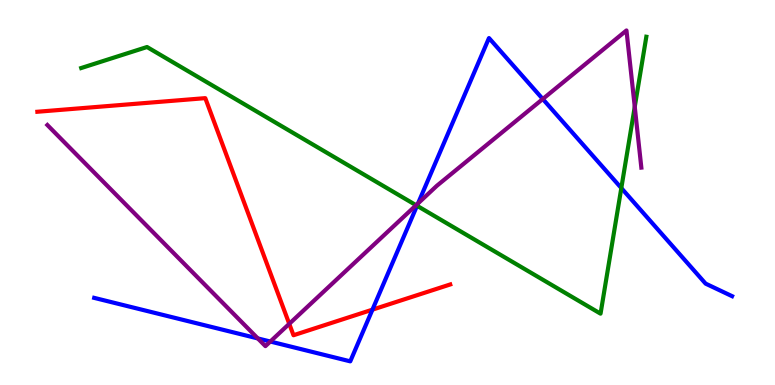[{'lines': ['blue', 'red'], 'intersections': [{'x': 4.81, 'y': 1.96}]}, {'lines': ['green', 'red'], 'intersections': []}, {'lines': ['purple', 'red'], 'intersections': [{'x': 3.73, 'y': 1.59}]}, {'lines': ['blue', 'green'], 'intersections': [{'x': 5.38, 'y': 4.66}, {'x': 8.02, 'y': 5.12}]}, {'lines': ['blue', 'purple'], 'intersections': [{'x': 3.33, 'y': 1.21}, {'x': 3.49, 'y': 1.13}, {'x': 5.39, 'y': 4.72}, {'x': 7.0, 'y': 7.43}]}, {'lines': ['green', 'purple'], 'intersections': [{'x': 5.37, 'y': 4.67}, {'x': 8.19, 'y': 7.23}]}]